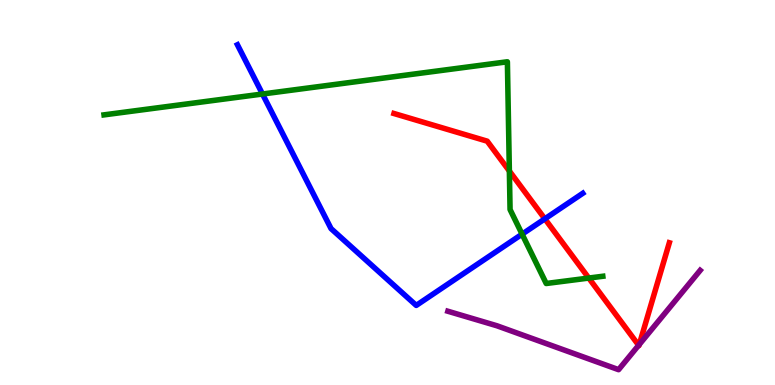[{'lines': ['blue', 'red'], 'intersections': [{'x': 7.03, 'y': 4.32}]}, {'lines': ['green', 'red'], 'intersections': [{'x': 6.57, 'y': 5.56}, {'x': 7.6, 'y': 2.78}]}, {'lines': ['purple', 'red'], 'intersections': [{'x': 8.24, 'y': 1.03}, {'x': 8.25, 'y': 1.05}]}, {'lines': ['blue', 'green'], 'intersections': [{'x': 3.39, 'y': 7.56}, {'x': 6.74, 'y': 3.92}]}, {'lines': ['blue', 'purple'], 'intersections': []}, {'lines': ['green', 'purple'], 'intersections': []}]